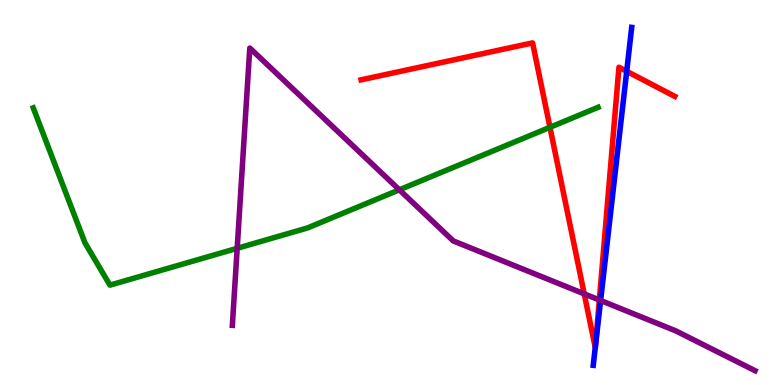[{'lines': ['blue', 'red'], 'intersections': [{'x': 7.68, 'y': 0.974}, {'x': 7.69, 'y': 1.05}, {'x': 8.09, 'y': 8.15}]}, {'lines': ['green', 'red'], 'intersections': [{'x': 7.1, 'y': 6.69}]}, {'lines': ['purple', 'red'], 'intersections': [{'x': 7.54, 'y': 2.37}, {'x': 7.73, 'y': 2.21}]}, {'lines': ['blue', 'green'], 'intersections': []}, {'lines': ['blue', 'purple'], 'intersections': [{'x': 7.75, 'y': 2.2}]}, {'lines': ['green', 'purple'], 'intersections': [{'x': 3.06, 'y': 3.55}, {'x': 5.15, 'y': 5.07}]}]